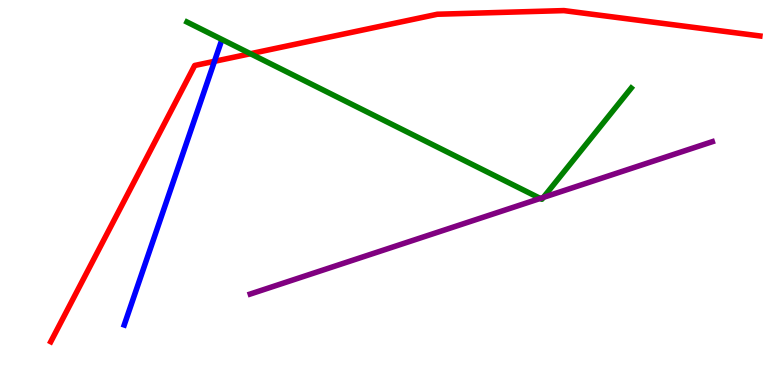[{'lines': ['blue', 'red'], 'intersections': [{'x': 2.77, 'y': 8.41}]}, {'lines': ['green', 'red'], 'intersections': [{'x': 3.23, 'y': 8.6}]}, {'lines': ['purple', 'red'], 'intersections': []}, {'lines': ['blue', 'green'], 'intersections': []}, {'lines': ['blue', 'purple'], 'intersections': []}, {'lines': ['green', 'purple'], 'intersections': [{'x': 6.97, 'y': 4.85}, {'x': 7.01, 'y': 4.87}]}]